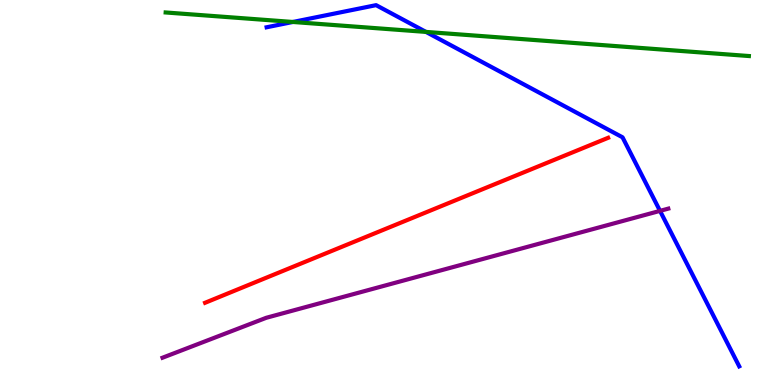[{'lines': ['blue', 'red'], 'intersections': []}, {'lines': ['green', 'red'], 'intersections': []}, {'lines': ['purple', 'red'], 'intersections': []}, {'lines': ['blue', 'green'], 'intersections': [{'x': 3.78, 'y': 9.43}, {'x': 5.5, 'y': 9.17}]}, {'lines': ['blue', 'purple'], 'intersections': [{'x': 8.52, 'y': 4.52}]}, {'lines': ['green', 'purple'], 'intersections': []}]